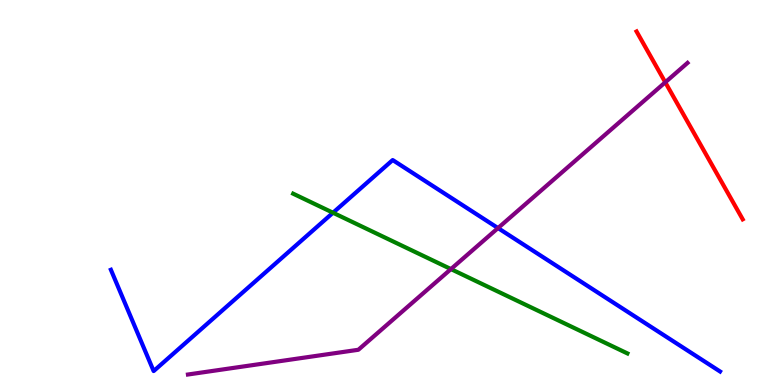[{'lines': ['blue', 'red'], 'intersections': []}, {'lines': ['green', 'red'], 'intersections': []}, {'lines': ['purple', 'red'], 'intersections': [{'x': 8.58, 'y': 7.86}]}, {'lines': ['blue', 'green'], 'intersections': [{'x': 4.3, 'y': 4.47}]}, {'lines': ['blue', 'purple'], 'intersections': [{'x': 6.43, 'y': 4.08}]}, {'lines': ['green', 'purple'], 'intersections': [{'x': 5.82, 'y': 3.01}]}]